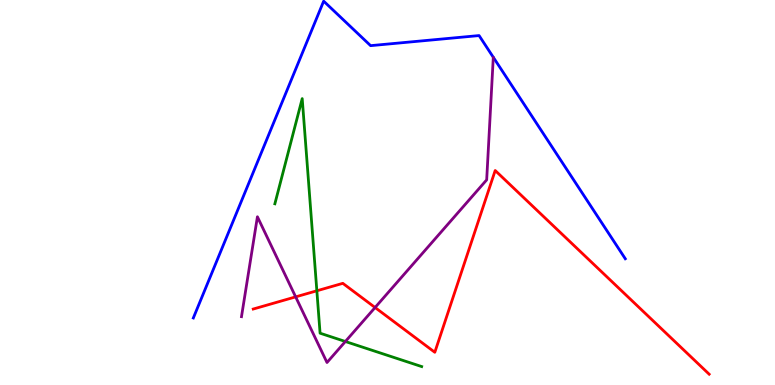[{'lines': ['blue', 'red'], 'intersections': []}, {'lines': ['green', 'red'], 'intersections': [{'x': 4.09, 'y': 2.45}]}, {'lines': ['purple', 'red'], 'intersections': [{'x': 3.81, 'y': 2.29}, {'x': 4.84, 'y': 2.01}]}, {'lines': ['blue', 'green'], 'intersections': []}, {'lines': ['blue', 'purple'], 'intersections': []}, {'lines': ['green', 'purple'], 'intersections': [{'x': 4.46, 'y': 1.13}]}]